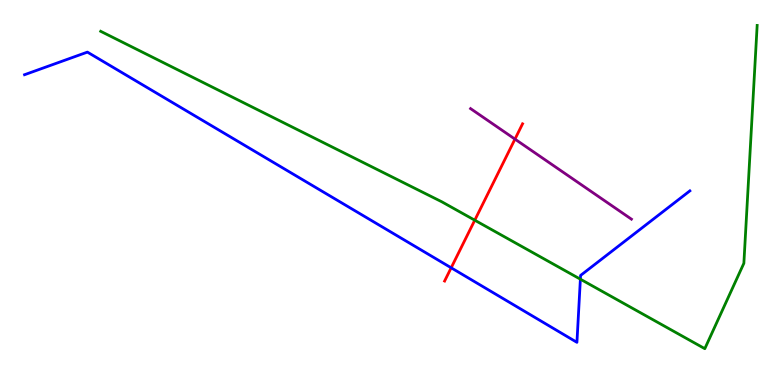[{'lines': ['blue', 'red'], 'intersections': [{'x': 5.82, 'y': 3.04}]}, {'lines': ['green', 'red'], 'intersections': [{'x': 6.13, 'y': 4.28}]}, {'lines': ['purple', 'red'], 'intersections': [{'x': 6.64, 'y': 6.39}]}, {'lines': ['blue', 'green'], 'intersections': [{'x': 7.49, 'y': 2.75}]}, {'lines': ['blue', 'purple'], 'intersections': []}, {'lines': ['green', 'purple'], 'intersections': []}]